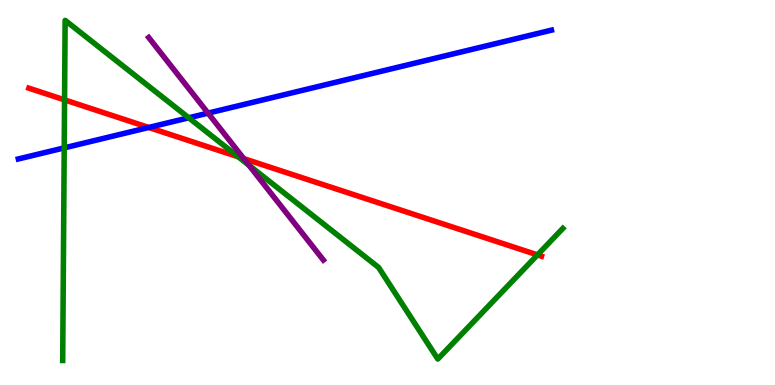[{'lines': ['blue', 'red'], 'intersections': [{'x': 1.92, 'y': 6.69}]}, {'lines': ['green', 'red'], 'intersections': [{'x': 0.833, 'y': 7.41}, {'x': 3.07, 'y': 5.93}, {'x': 6.94, 'y': 3.38}]}, {'lines': ['purple', 'red'], 'intersections': [{'x': 3.15, 'y': 5.88}]}, {'lines': ['blue', 'green'], 'intersections': [{'x': 0.829, 'y': 6.16}, {'x': 2.44, 'y': 6.94}]}, {'lines': ['blue', 'purple'], 'intersections': [{'x': 2.68, 'y': 7.06}]}, {'lines': ['green', 'purple'], 'intersections': [{'x': 3.21, 'y': 5.71}]}]